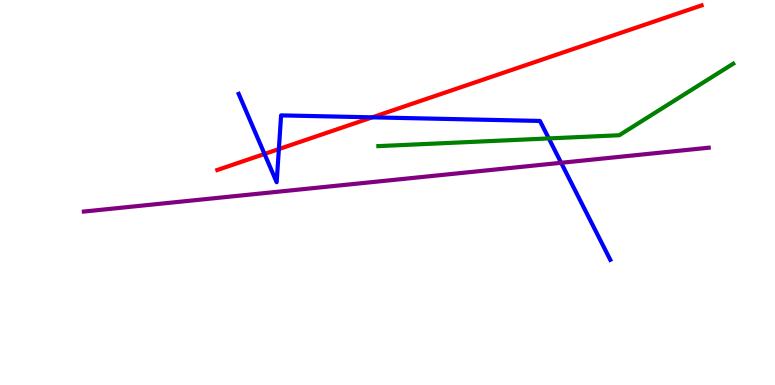[{'lines': ['blue', 'red'], 'intersections': [{'x': 3.41, 'y': 6.0}, {'x': 3.6, 'y': 6.13}, {'x': 4.8, 'y': 6.95}]}, {'lines': ['green', 'red'], 'intersections': []}, {'lines': ['purple', 'red'], 'intersections': []}, {'lines': ['blue', 'green'], 'intersections': [{'x': 7.08, 'y': 6.4}]}, {'lines': ['blue', 'purple'], 'intersections': [{'x': 7.24, 'y': 5.77}]}, {'lines': ['green', 'purple'], 'intersections': []}]